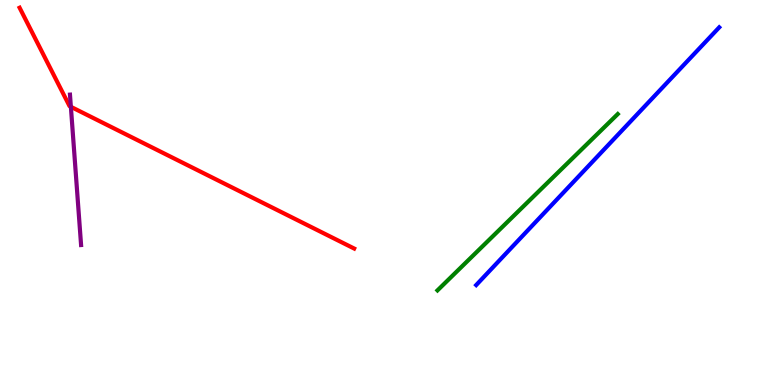[{'lines': ['blue', 'red'], 'intersections': []}, {'lines': ['green', 'red'], 'intersections': []}, {'lines': ['purple', 'red'], 'intersections': [{'x': 0.914, 'y': 7.23}]}, {'lines': ['blue', 'green'], 'intersections': []}, {'lines': ['blue', 'purple'], 'intersections': []}, {'lines': ['green', 'purple'], 'intersections': []}]